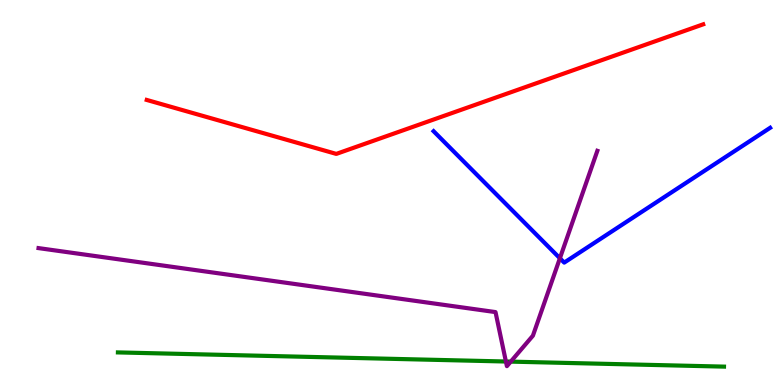[{'lines': ['blue', 'red'], 'intersections': []}, {'lines': ['green', 'red'], 'intersections': []}, {'lines': ['purple', 'red'], 'intersections': []}, {'lines': ['blue', 'green'], 'intersections': []}, {'lines': ['blue', 'purple'], 'intersections': [{'x': 7.22, 'y': 3.29}]}, {'lines': ['green', 'purple'], 'intersections': [{'x': 6.53, 'y': 0.61}, {'x': 6.59, 'y': 0.607}]}]